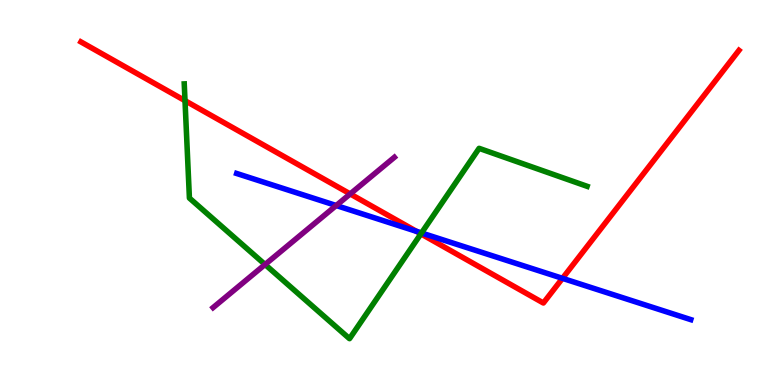[{'lines': ['blue', 'red'], 'intersections': [{'x': 5.37, 'y': 3.99}, {'x': 7.26, 'y': 2.77}]}, {'lines': ['green', 'red'], 'intersections': [{'x': 2.39, 'y': 7.39}, {'x': 5.43, 'y': 3.93}]}, {'lines': ['purple', 'red'], 'intersections': [{'x': 4.52, 'y': 4.96}]}, {'lines': ['blue', 'green'], 'intersections': [{'x': 5.44, 'y': 3.95}]}, {'lines': ['blue', 'purple'], 'intersections': [{'x': 4.34, 'y': 4.66}]}, {'lines': ['green', 'purple'], 'intersections': [{'x': 3.42, 'y': 3.13}]}]